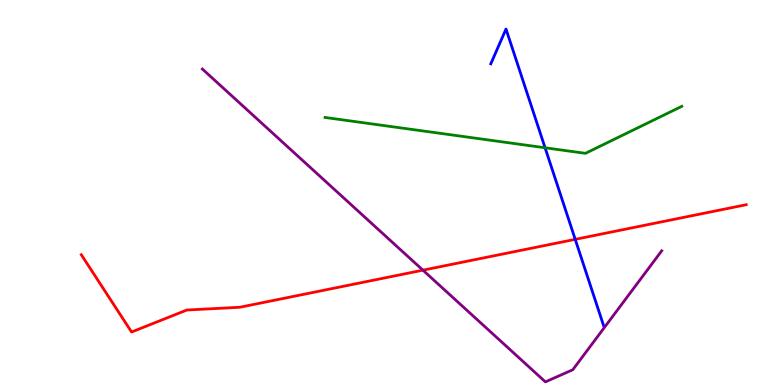[{'lines': ['blue', 'red'], 'intersections': [{'x': 7.42, 'y': 3.78}]}, {'lines': ['green', 'red'], 'intersections': []}, {'lines': ['purple', 'red'], 'intersections': [{'x': 5.46, 'y': 2.98}]}, {'lines': ['blue', 'green'], 'intersections': [{'x': 7.03, 'y': 6.16}]}, {'lines': ['blue', 'purple'], 'intersections': []}, {'lines': ['green', 'purple'], 'intersections': []}]